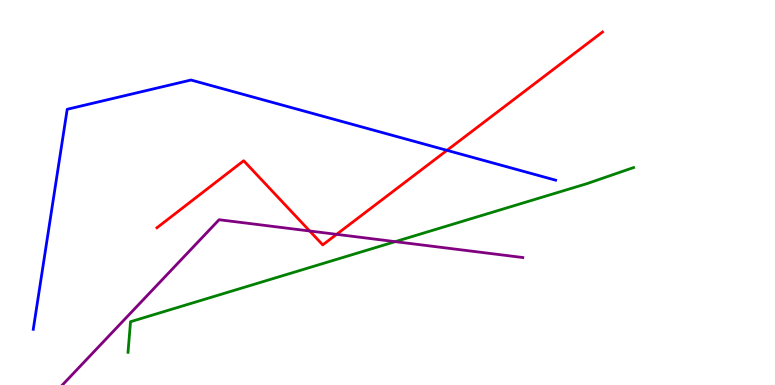[{'lines': ['blue', 'red'], 'intersections': [{'x': 5.77, 'y': 6.1}]}, {'lines': ['green', 'red'], 'intersections': []}, {'lines': ['purple', 'red'], 'intersections': [{'x': 4.0, 'y': 4.0}, {'x': 4.34, 'y': 3.91}]}, {'lines': ['blue', 'green'], 'intersections': []}, {'lines': ['blue', 'purple'], 'intersections': []}, {'lines': ['green', 'purple'], 'intersections': [{'x': 5.1, 'y': 3.72}]}]